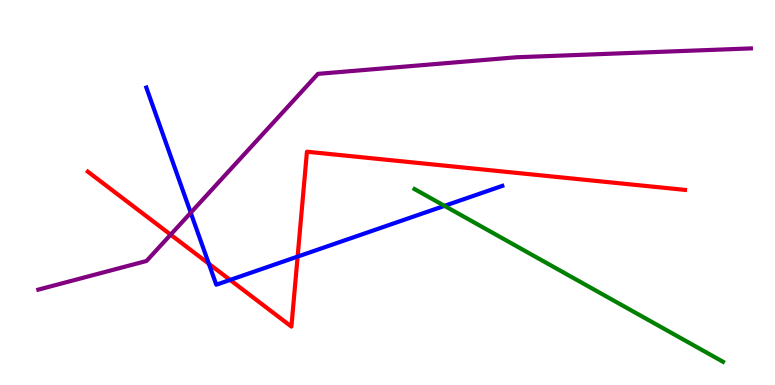[{'lines': ['blue', 'red'], 'intersections': [{'x': 2.69, 'y': 3.15}, {'x': 2.97, 'y': 2.73}, {'x': 3.84, 'y': 3.34}]}, {'lines': ['green', 'red'], 'intersections': []}, {'lines': ['purple', 'red'], 'intersections': [{'x': 2.2, 'y': 3.9}]}, {'lines': ['blue', 'green'], 'intersections': [{'x': 5.74, 'y': 4.65}]}, {'lines': ['blue', 'purple'], 'intersections': [{'x': 2.46, 'y': 4.47}]}, {'lines': ['green', 'purple'], 'intersections': []}]